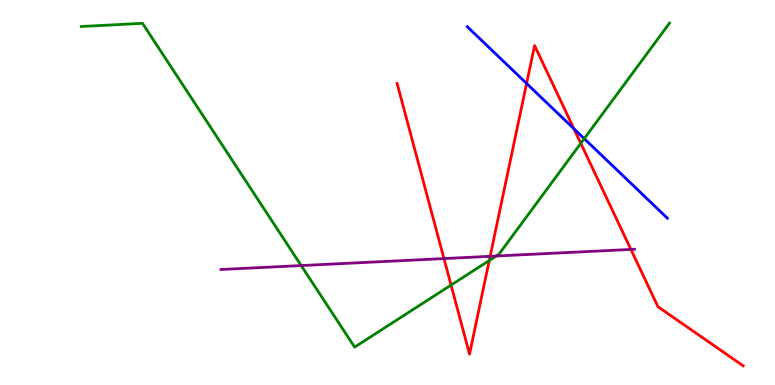[{'lines': ['blue', 'red'], 'intersections': [{'x': 6.79, 'y': 7.83}, {'x': 7.4, 'y': 6.66}]}, {'lines': ['green', 'red'], 'intersections': [{'x': 5.82, 'y': 2.6}, {'x': 6.31, 'y': 3.23}, {'x': 7.49, 'y': 6.28}]}, {'lines': ['purple', 'red'], 'intersections': [{'x': 5.73, 'y': 3.28}, {'x': 6.32, 'y': 3.34}, {'x': 8.14, 'y': 3.52}]}, {'lines': ['blue', 'green'], 'intersections': [{'x': 7.54, 'y': 6.4}]}, {'lines': ['blue', 'purple'], 'intersections': []}, {'lines': ['green', 'purple'], 'intersections': [{'x': 3.89, 'y': 3.1}, {'x': 6.4, 'y': 3.35}]}]